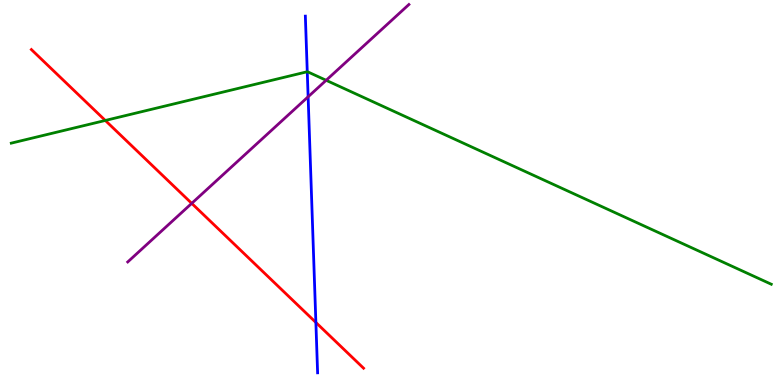[{'lines': ['blue', 'red'], 'intersections': [{'x': 4.08, 'y': 1.62}]}, {'lines': ['green', 'red'], 'intersections': [{'x': 1.36, 'y': 6.87}]}, {'lines': ['purple', 'red'], 'intersections': [{'x': 2.47, 'y': 4.72}]}, {'lines': ['blue', 'green'], 'intersections': [{'x': 3.96, 'y': 8.14}]}, {'lines': ['blue', 'purple'], 'intersections': [{'x': 3.98, 'y': 7.49}]}, {'lines': ['green', 'purple'], 'intersections': [{'x': 4.21, 'y': 7.91}]}]